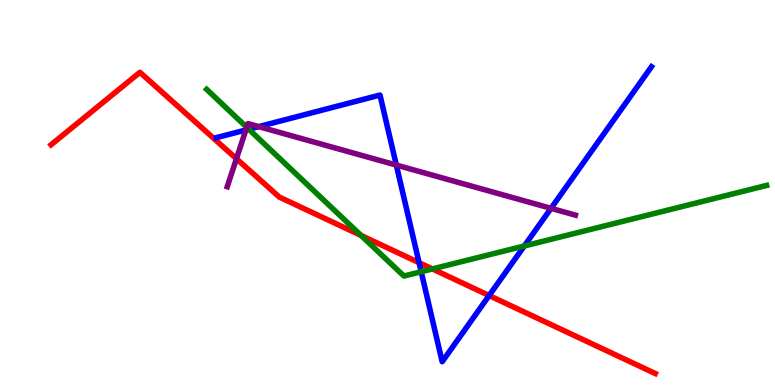[{'lines': ['blue', 'red'], 'intersections': [{'x': 5.41, 'y': 3.18}, {'x': 6.31, 'y': 2.32}]}, {'lines': ['green', 'red'], 'intersections': [{'x': 4.66, 'y': 3.89}, {'x': 5.58, 'y': 3.01}]}, {'lines': ['purple', 'red'], 'intersections': [{'x': 3.05, 'y': 5.88}]}, {'lines': ['blue', 'green'], 'intersections': [{'x': 3.21, 'y': 6.64}, {'x': 5.43, 'y': 2.94}, {'x': 6.77, 'y': 3.61}]}, {'lines': ['blue', 'purple'], 'intersections': [{'x': 3.17, 'y': 6.62}, {'x': 3.34, 'y': 6.71}, {'x': 5.11, 'y': 5.71}, {'x': 7.11, 'y': 4.59}]}, {'lines': ['green', 'purple'], 'intersections': [{'x': 3.18, 'y': 6.69}]}]